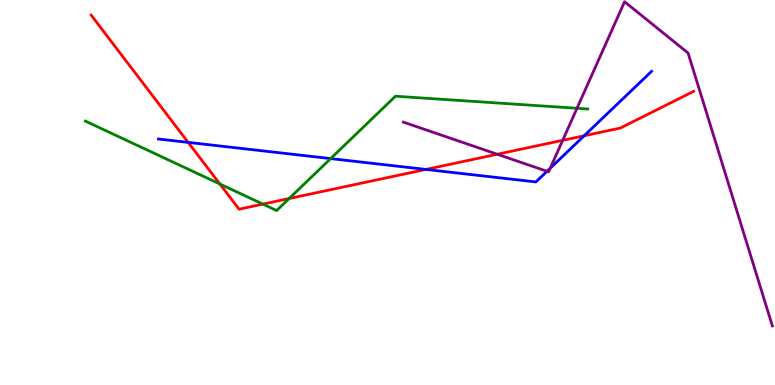[{'lines': ['blue', 'red'], 'intersections': [{'x': 2.43, 'y': 6.3}, {'x': 5.5, 'y': 5.6}, {'x': 7.54, 'y': 6.47}]}, {'lines': ['green', 'red'], 'intersections': [{'x': 2.84, 'y': 5.22}, {'x': 3.39, 'y': 4.7}, {'x': 3.73, 'y': 4.84}]}, {'lines': ['purple', 'red'], 'intersections': [{'x': 6.42, 'y': 5.99}, {'x': 7.26, 'y': 6.36}]}, {'lines': ['blue', 'green'], 'intersections': [{'x': 4.27, 'y': 5.88}]}, {'lines': ['blue', 'purple'], 'intersections': [{'x': 7.06, 'y': 5.55}, {'x': 7.1, 'y': 5.63}]}, {'lines': ['green', 'purple'], 'intersections': [{'x': 7.45, 'y': 7.19}]}]